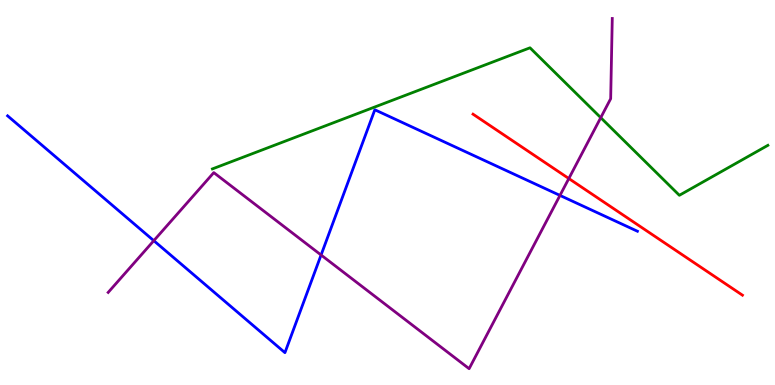[{'lines': ['blue', 'red'], 'intersections': []}, {'lines': ['green', 'red'], 'intersections': []}, {'lines': ['purple', 'red'], 'intersections': [{'x': 7.34, 'y': 5.36}]}, {'lines': ['blue', 'green'], 'intersections': []}, {'lines': ['blue', 'purple'], 'intersections': [{'x': 1.98, 'y': 3.75}, {'x': 4.14, 'y': 3.38}, {'x': 7.23, 'y': 4.92}]}, {'lines': ['green', 'purple'], 'intersections': [{'x': 7.75, 'y': 6.94}]}]